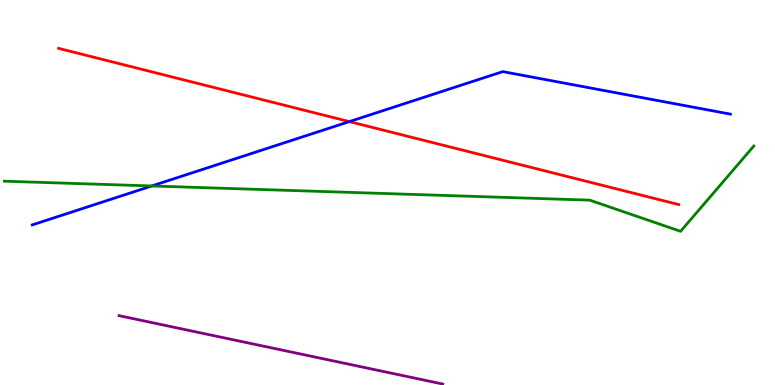[{'lines': ['blue', 'red'], 'intersections': [{'x': 4.51, 'y': 6.84}]}, {'lines': ['green', 'red'], 'intersections': []}, {'lines': ['purple', 'red'], 'intersections': []}, {'lines': ['blue', 'green'], 'intersections': [{'x': 1.96, 'y': 5.17}]}, {'lines': ['blue', 'purple'], 'intersections': []}, {'lines': ['green', 'purple'], 'intersections': []}]